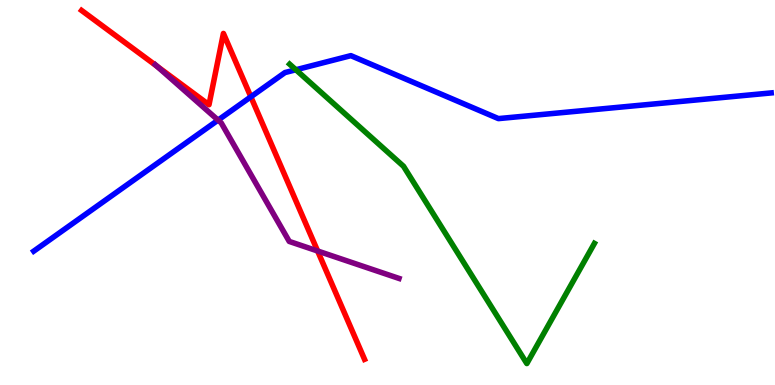[{'lines': ['blue', 'red'], 'intersections': [{'x': 3.24, 'y': 7.49}]}, {'lines': ['green', 'red'], 'intersections': []}, {'lines': ['purple', 'red'], 'intersections': [{'x': 2.02, 'y': 8.28}, {'x': 4.1, 'y': 3.48}]}, {'lines': ['blue', 'green'], 'intersections': [{'x': 3.82, 'y': 8.19}]}, {'lines': ['blue', 'purple'], 'intersections': [{'x': 2.81, 'y': 6.88}]}, {'lines': ['green', 'purple'], 'intersections': []}]